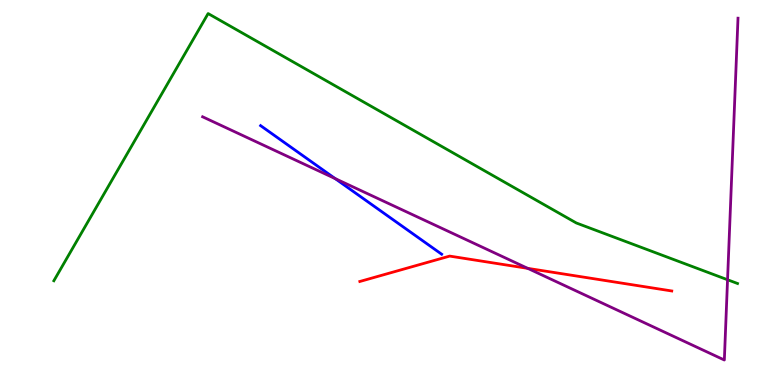[{'lines': ['blue', 'red'], 'intersections': []}, {'lines': ['green', 'red'], 'intersections': []}, {'lines': ['purple', 'red'], 'intersections': [{'x': 6.81, 'y': 3.03}]}, {'lines': ['blue', 'green'], 'intersections': []}, {'lines': ['blue', 'purple'], 'intersections': [{'x': 4.32, 'y': 5.36}]}, {'lines': ['green', 'purple'], 'intersections': [{'x': 9.39, 'y': 2.73}]}]